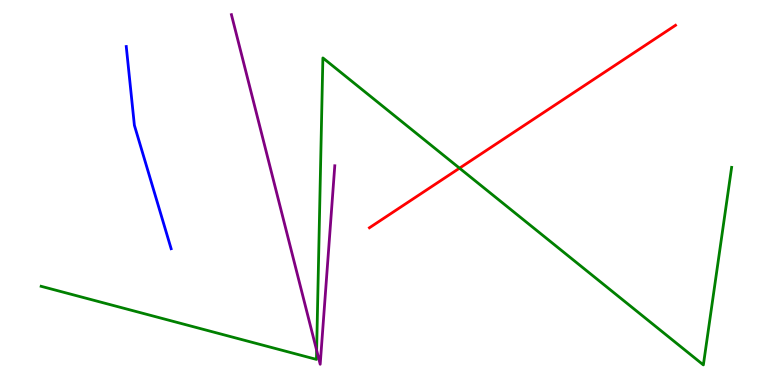[{'lines': ['blue', 'red'], 'intersections': []}, {'lines': ['green', 'red'], 'intersections': [{'x': 5.93, 'y': 5.63}]}, {'lines': ['purple', 'red'], 'intersections': []}, {'lines': ['blue', 'green'], 'intersections': []}, {'lines': ['blue', 'purple'], 'intersections': []}, {'lines': ['green', 'purple'], 'intersections': [{'x': 4.09, 'y': 0.902}]}]